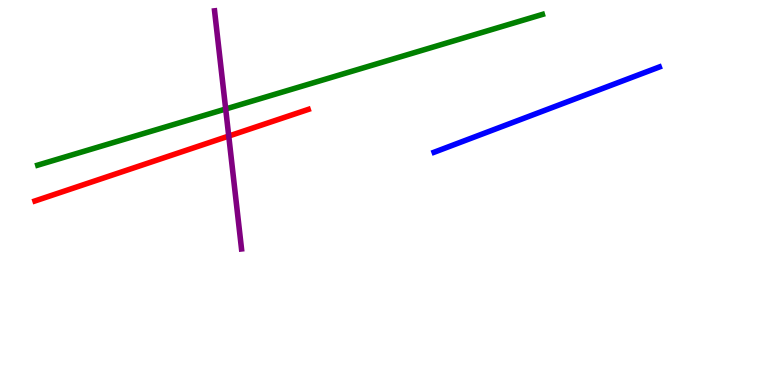[{'lines': ['blue', 'red'], 'intersections': []}, {'lines': ['green', 'red'], 'intersections': []}, {'lines': ['purple', 'red'], 'intersections': [{'x': 2.95, 'y': 6.47}]}, {'lines': ['blue', 'green'], 'intersections': []}, {'lines': ['blue', 'purple'], 'intersections': []}, {'lines': ['green', 'purple'], 'intersections': [{'x': 2.91, 'y': 7.17}]}]